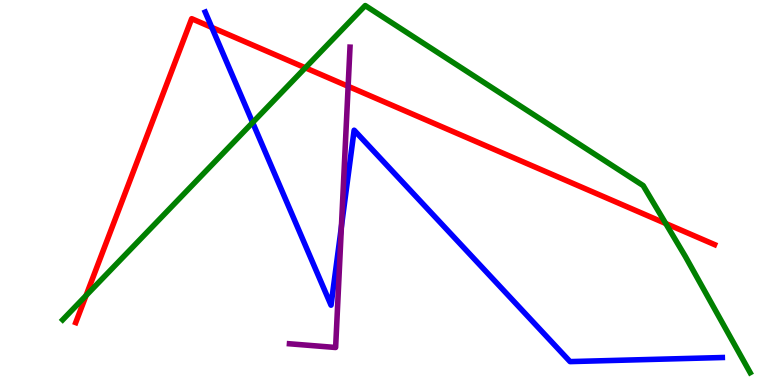[{'lines': ['blue', 'red'], 'intersections': [{'x': 2.73, 'y': 9.29}]}, {'lines': ['green', 'red'], 'intersections': [{'x': 1.11, 'y': 2.32}, {'x': 3.94, 'y': 8.24}, {'x': 8.59, 'y': 4.19}]}, {'lines': ['purple', 'red'], 'intersections': [{'x': 4.49, 'y': 7.76}]}, {'lines': ['blue', 'green'], 'intersections': [{'x': 3.26, 'y': 6.82}]}, {'lines': ['blue', 'purple'], 'intersections': [{'x': 4.41, 'y': 4.11}]}, {'lines': ['green', 'purple'], 'intersections': []}]